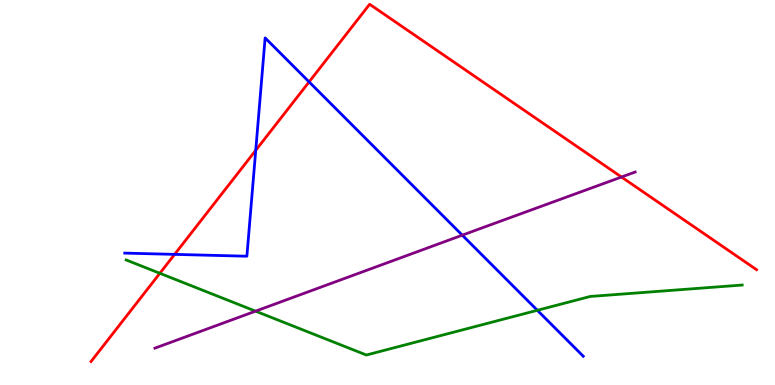[{'lines': ['blue', 'red'], 'intersections': [{'x': 2.25, 'y': 3.39}, {'x': 3.3, 'y': 6.1}, {'x': 3.99, 'y': 7.87}]}, {'lines': ['green', 'red'], 'intersections': [{'x': 2.06, 'y': 2.9}]}, {'lines': ['purple', 'red'], 'intersections': [{'x': 8.02, 'y': 5.4}]}, {'lines': ['blue', 'green'], 'intersections': [{'x': 6.93, 'y': 1.94}]}, {'lines': ['blue', 'purple'], 'intersections': [{'x': 5.96, 'y': 3.89}]}, {'lines': ['green', 'purple'], 'intersections': [{'x': 3.3, 'y': 1.92}]}]